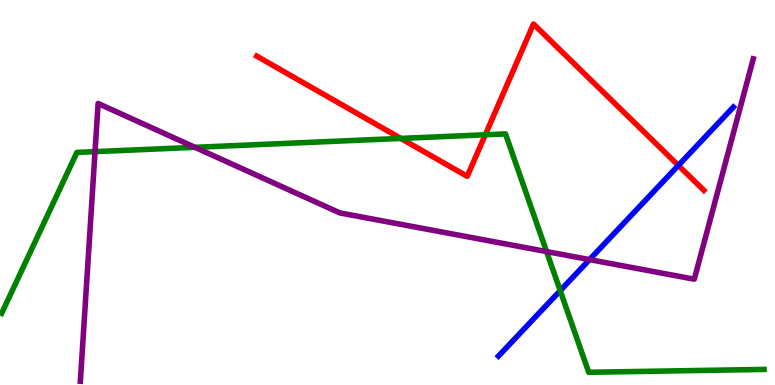[{'lines': ['blue', 'red'], 'intersections': [{'x': 8.75, 'y': 5.7}]}, {'lines': ['green', 'red'], 'intersections': [{'x': 5.17, 'y': 6.4}, {'x': 6.26, 'y': 6.5}]}, {'lines': ['purple', 'red'], 'intersections': []}, {'lines': ['blue', 'green'], 'intersections': [{'x': 7.23, 'y': 2.45}]}, {'lines': ['blue', 'purple'], 'intersections': [{'x': 7.61, 'y': 3.26}]}, {'lines': ['green', 'purple'], 'intersections': [{'x': 1.23, 'y': 6.06}, {'x': 2.52, 'y': 6.17}, {'x': 7.05, 'y': 3.47}]}]